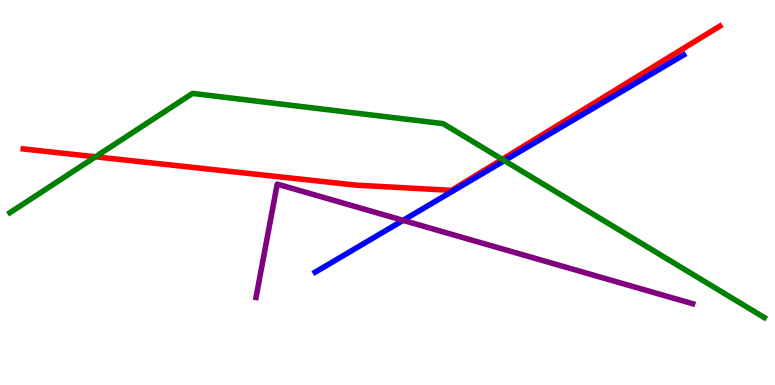[{'lines': ['blue', 'red'], 'intersections': []}, {'lines': ['green', 'red'], 'intersections': [{'x': 1.23, 'y': 5.93}, {'x': 6.48, 'y': 5.86}]}, {'lines': ['purple', 'red'], 'intersections': []}, {'lines': ['blue', 'green'], 'intersections': [{'x': 6.51, 'y': 5.83}]}, {'lines': ['blue', 'purple'], 'intersections': [{'x': 5.2, 'y': 4.28}]}, {'lines': ['green', 'purple'], 'intersections': []}]